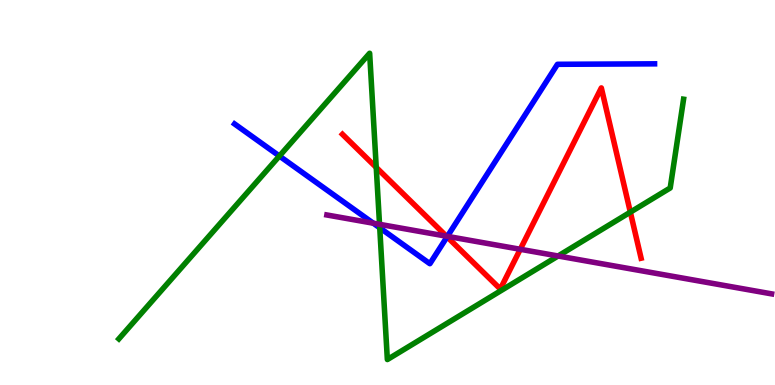[{'lines': ['blue', 'red'], 'intersections': [{'x': 5.77, 'y': 3.85}]}, {'lines': ['green', 'red'], 'intersections': [{'x': 4.85, 'y': 5.65}, {'x': 8.13, 'y': 4.49}]}, {'lines': ['purple', 'red'], 'intersections': [{'x': 5.76, 'y': 3.87}, {'x': 6.71, 'y': 3.53}]}, {'lines': ['blue', 'green'], 'intersections': [{'x': 3.61, 'y': 5.95}, {'x': 4.9, 'y': 4.08}]}, {'lines': ['blue', 'purple'], 'intersections': [{'x': 4.82, 'y': 4.2}, {'x': 5.77, 'y': 3.86}]}, {'lines': ['green', 'purple'], 'intersections': [{'x': 4.9, 'y': 4.17}, {'x': 7.2, 'y': 3.35}]}]